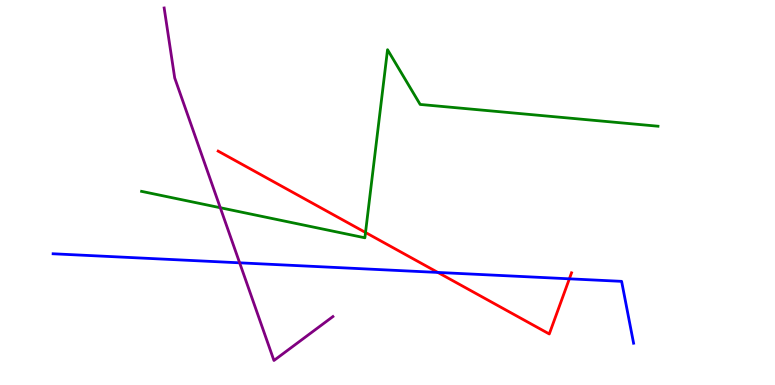[{'lines': ['blue', 'red'], 'intersections': [{'x': 5.65, 'y': 2.92}, {'x': 7.35, 'y': 2.76}]}, {'lines': ['green', 'red'], 'intersections': [{'x': 4.72, 'y': 3.96}]}, {'lines': ['purple', 'red'], 'intersections': []}, {'lines': ['blue', 'green'], 'intersections': []}, {'lines': ['blue', 'purple'], 'intersections': [{'x': 3.09, 'y': 3.17}]}, {'lines': ['green', 'purple'], 'intersections': [{'x': 2.84, 'y': 4.6}]}]